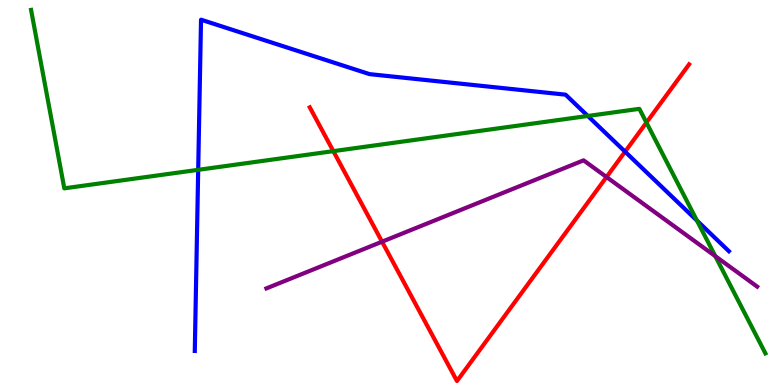[{'lines': ['blue', 'red'], 'intersections': [{'x': 8.07, 'y': 6.06}]}, {'lines': ['green', 'red'], 'intersections': [{'x': 4.3, 'y': 6.07}, {'x': 8.34, 'y': 6.82}]}, {'lines': ['purple', 'red'], 'intersections': [{'x': 4.93, 'y': 3.72}, {'x': 7.83, 'y': 5.4}]}, {'lines': ['blue', 'green'], 'intersections': [{'x': 2.56, 'y': 5.59}, {'x': 7.58, 'y': 6.99}, {'x': 8.99, 'y': 4.27}]}, {'lines': ['blue', 'purple'], 'intersections': []}, {'lines': ['green', 'purple'], 'intersections': [{'x': 9.23, 'y': 3.35}]}]